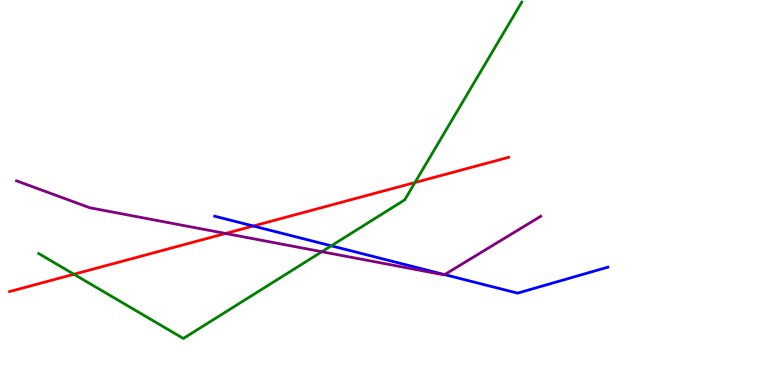[{'lines': ['blue', 'red'], 'intersections': [{'x': 3.27, 'y': 4.13}]}, {'lines': ['green', 'red'], 'intersections': [{'x': 0.954, 'y': 2.88}, {'x': 5.35, 'y': 5.26}]}, {'lines': ['purple', 'red'], 'intersections': [{'x': 2.91, 'y': 3.94}]}, {'lines': ['blue', 'green'], 'intersections': [{'x': 4.27, 'y': 3.62}]}, {'lines': ['blue', 'purple'], 'intersections': [{'x': 5.74, 'y': 2.87}]}, {'lines': ['green', 'purple'], 'intersections': [{'x': 4.15, 'y': 3.46}]}]